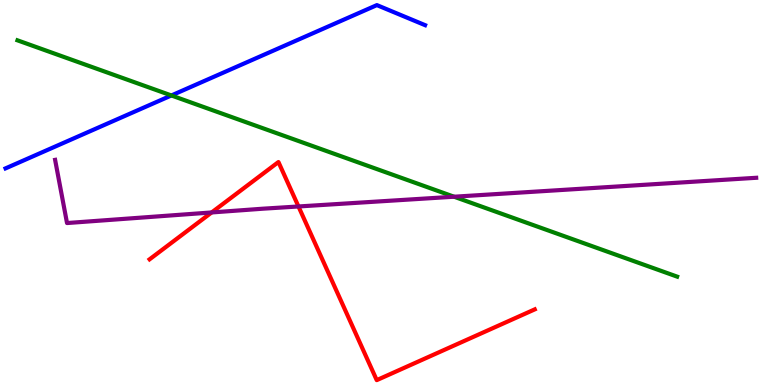[{'lines': ['blue', 'red'], 'intersections': []}, {'lines': ['green', 'red'], 'intersections': []}, {'lines': ['purple', 'red'], 'intersections': [{'x': 2.73, 'y': 4.48}, {'x': 3.85, 'y': 4.64}]}, {'lines': ['blue', 'green'], 'intersections': [{'x': 2.21, 'y': 7.52}]}, {'lines': ['blue', 'purple'], 'intersections': []}, {'lines': ['green', 'purple'], 'intersections': [{'x': 5.86, 'y': 4.89}]}]